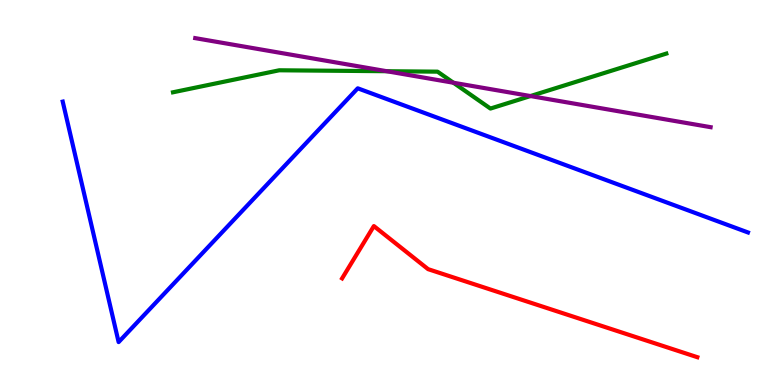[{'lines': ['blue', 'red'], 'intersections': []}, {'lines': ['green', 'red'], 'intersections': []}, {'lines': ['purple', 'red'], 'intersections': []}, {'lines': ['blue', 'green'], 'intersections': []}, {'lines': ['blue', 'purple'], 'intersections': []}, {'lines': ['green', 'purple'], 'intersections': [{'x': 4.99, 'y': 8.15}, {'x': 5.85, 'y': 7.85}, {'x': 6.84, 'y': 7.51}]}]